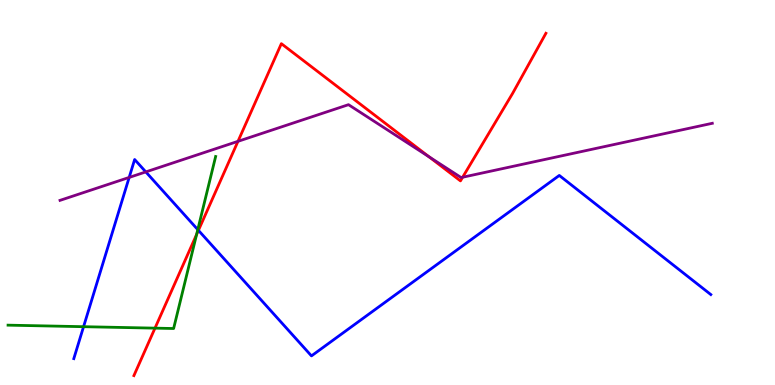[{'lines': ['blue', 'red'], 'intersections': [{'x': 2.56, 'y': 4.02}]}, {'lines': ['green', 'red'], 'intersections': [{'x': 2.0, 'y': 1.48}, {'x': 2.54, 'y': 3.91}]}, {'lines': ['purple', 'red'], 'intersections': [{'x': 3.07, 'y': 6.33}, {'x': 5.54, 'y': 5.93}, {'x': 5.97, 'y': 5.4}]}, {'lines': ['blue', 'green'], 'intersections': [{'x': 1.08, 'y': 1.51}, {'x': 2.55, 'y': 4.04}]}, {'lines': ['blue', 'purple'], 'intersections': [{'x': 1.67, 'y': 5.39}, {'x': 1.88, 'y': 5.53}]}, {'lines': ['green', 'purple'], 'intersections': []}]